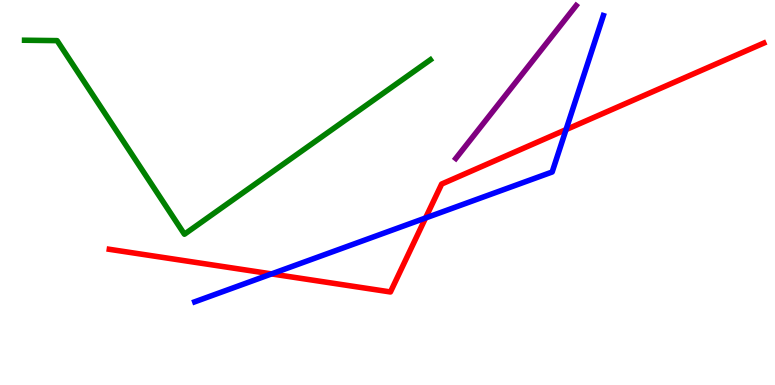[{'lines': ['blue', 'red'], 'intersections': [{'x': 3.5, 'y': 2.89}, {'x': 5.49, 'y': 4.34}, {'x': 7.3, 'y': 6.63}]}, {'lines': ['green', 'red'], 'intersections': []}, {'lines': ['purple', 'red'], 'intersections': []}, {'lines': ['blue', 'green'], 'intersections': []}, {'lines': ['blue', 'purple'], 'intersections': []}, {'lines': ['green', 'purple'], 'intersections': []}]